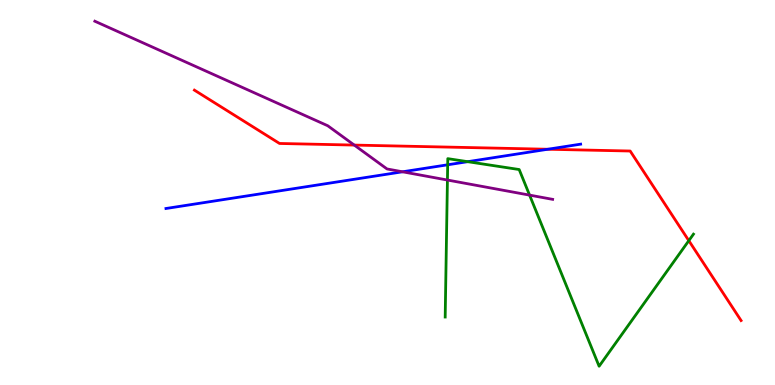[{'lines': ['blue', 'red'], 'intersections': [{'x': 7.07, 'y': 6.12}]}, {'lines': ['green', 'red'], 'intersections': [{'x': 8.89, 'y': 3.75}]}, {'lines': ['purple', 'red'], 'intersections': [{'x': 4.57, 'y': 6.23}]}, {'lines': ['blue', 'green'], 'intersections': [{'x': 5.78, 'y': 5.72}, {'x': 6.03, 'y': 5.8}]}, {'lines': ['blue', 'purple'], 'intersections': [{'x': 5.19, 'y': 5.54}]}, {'lines': ['green', 'purple'], 'intersections': [{'x': 5.77, 'y': 5.32}, {'x': 6.83, 'y': 4.93}]}]